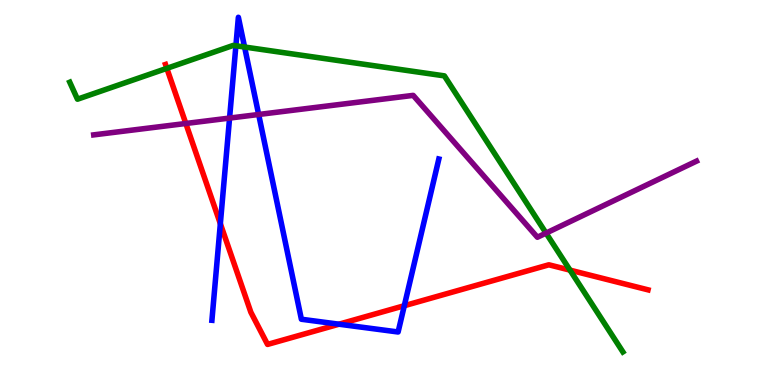[{'lines': ['blue', 'red'], 'intersections': [{'x': 2.84, 'y': 4.19}, {'x': 4.37, 'y': 1.58}, {'x': 5.22, 'y': 2.06}]}, {'lines': ['green', 'red'], 'intersections': [{'x': 2.15, 'y': 8.22}, {'x': 7.35, 'y': 2.98}]}, {'lines': ['purple', 'red'], 'intersections': [{'x': 2.4, 'y': 6.79}]}, {'lines': ['blue', 'green'], 'intersections': [{'x': 3.04, 'y': 8.81}, {'x': 3.16, 'y': 8.78}]}, {'lines': ['blue', 'purple'], 'intersections': [{'x': 2.96, 'y': 6.93}, {'x': 3.34, 'y': 7.03}]}, {'lines': ['green', 'purple'], 'intersections': [{'x': 7.05, 'y': 3.95}]}]